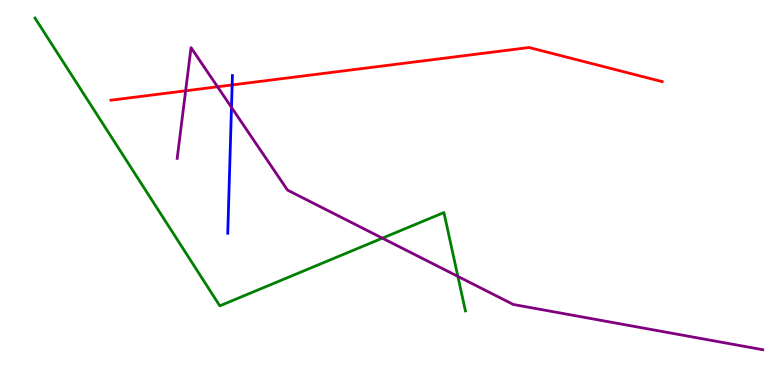[{'lines': ['blue', 'red'], 'intersections': [{'x': 3.0, 'y': 7.79}]}, {'lines': ['green', 'red'], 'intersections': []}, {'lines': ['purple', 'red'], 'intersections': [{'x': 2.4, 'y': 7.64}, {'x': 2.81, 'y': 7.75}]}, {'lines': ['blue', 'green'], 'intersections': []}, {'lines': ['blue', 'purple'], 'intersections': [{'x': 2.99, 'y': 7.21}]}, {'lines': ['green', 'purple'], 'intersections': [{'x': 4.93, 'y': 3.81}, {'x': 5.91, 'y': 2.82}]}]